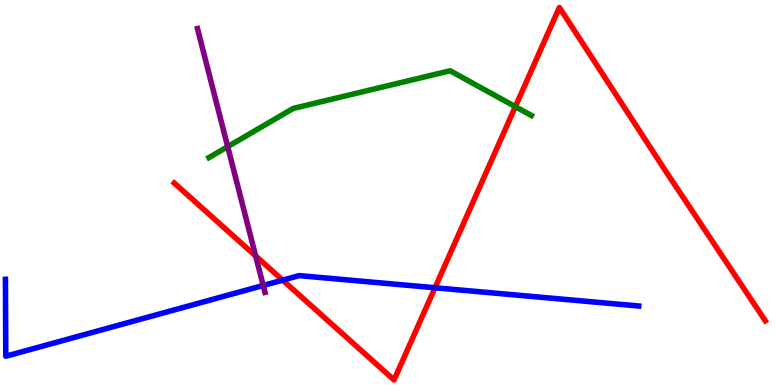[{'lines': ['blue', 'red'], 'intersections': [{'x': 3.65, 'y': 2.72}, {'x': 5.61, 'y': 2.53}]}, {'lines': ['green', 'red'], 'intersections': [{'x': 6.65, 'y': 7.23}]}, {'lines': ['purple', 'red'], 'intersections': [{'x': 3.3, 'y': 3.35}]}, {'lines': ['blue', 'green'], 'intersections': []}, {'lines': ['blue', 'purple'], 'intersections': [{'x': 3.4, 'y': 2.58}]}, {'lines': ['green', 'purple'], 'intersections': [{'x': 2.94, 'y': 6.19}]}]